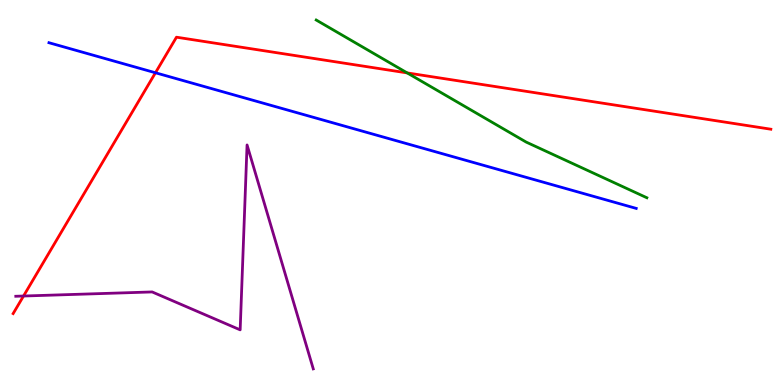[{'lines': ['blue', 'red'], 'intersections': [{'x': 2.01, 'y': 8.11}]}, {'lines': ['green', 'red'], 'intersections': [{'x': 5.25, 'y': 8.11}]}, {'lines': ['purple', 'red'], 'intersections': [{'x': 0.304, 'y': 2.31}]}, {'lines': ['blue', 'green'], 'intersections': []}, {'lines': ['blue', 'purple'], 'intersections': []}, {'lines': ['green', 'purple'], 'intersections': []}]